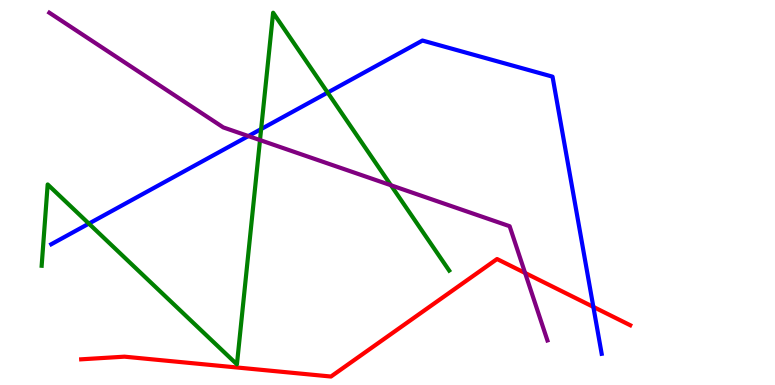[{'lines': ['blue', 'red'], 'intersections': [{'x': 7.66, 'y': 2.03}]}, {'lines': ['green', 'red'], 'intersections': []}, {'lines': ['purple', 'red'], 'intersections': [{'x': 6.78, 'y': 2.91}]}, {'lines': ['blue', 'green'], 'intersections': [{'x': 1.15, 'y': 4.19}, {'x': 3.37, 'y': 6.65}, {'x': 4.23, 'y': 7.6}]}, {'lines': ['blue', 'purple'], 'intersections': [{'x': 3.2, 'y': 6.47}]}, {'lines': ['green', 'purple'], 'intersections': [{'x': 3.35, 'y': 6.36}, {'x': 5.04, 'y': 5.19}]}]